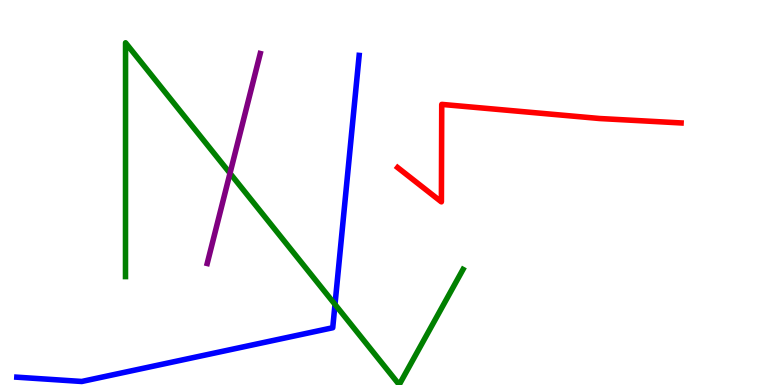[{'lines': ['blue', 'red'], 'intersections': []}, {'lines': ['green', 'red'], 'intersections': []}, {'lines': ['purple', 'red'], 'intersections': []}, {'lines': ['blue', 'green'], 'intersections': [{'x': 4.32, 'y': 2.09}]}, {'lines': ['blue', 'purple'], 'intersections': []}, {'lines': ['green', 'purple'], 'intersections': [{'x': 2.97, 'y': 5.5}]}]